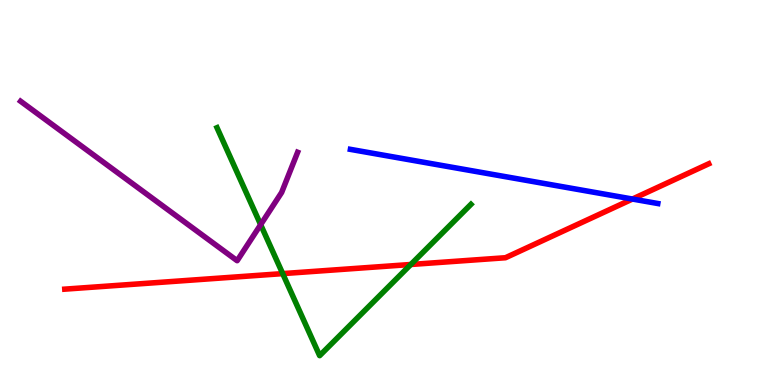[{'lines': ['blue', 'red'], 'intersections': [{'x': 8.16, 'y': 4.83}]}, {'lines': ['green', 'red'], 'intersections': [{'x': 3.65, 'y': 2.89}, {'x': 5.3, 'y': 3.13}]}, {'lines': ['purple', 'red'], 'intersections': []}, {'lines': ['blue', 'green'], 'intersections': []}, {'lines': ['blue', 'purple'], 'intersections': []}, {'lines': ['green', 'purple'], 'intersections': [{'x': 3.36, 'y': 4.16}]}]